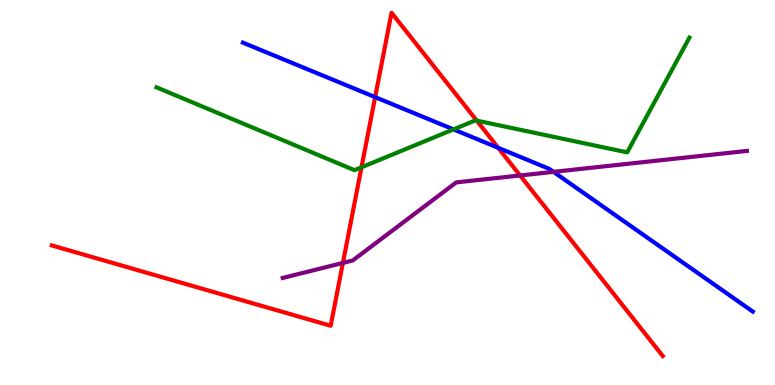[{'lines': ['blue', 'red'], 'intersections': [{'x': 4.84, 'y': 7.48}, {'x': 6.43, 'y': 6.16}]}, {'lines': ['green', 'red'], 'intersections': [{'x': 4.66, 'y': 5.65}, {'x': 6.15, 'y': 6.87}]}, {'lines': ['purple', 'red'], 'intersections': [{'x': 4.42, 'y': 3.17}, {'x': 6.71, 'y': 5.44}]}, {'lines': ['blue', 'green'], 'intersections': [{'x': 5.85, 'y': 6.64}]}, {'lines': ['blue', 'purple'], 'intersections': [{'x': 7.14, 'y': 5.54}]}, {'lines': ['green', 'purple'], 'intersections': []}]